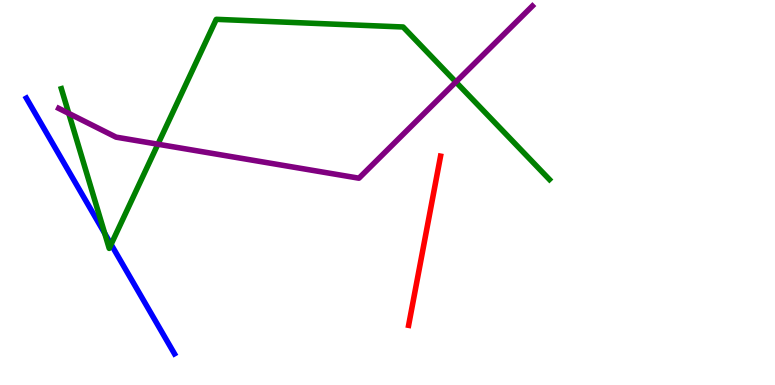[{'lines': ['blue', 'red'], 'intersections': []}, {'lines': ['green', 'red'], 'intersections': []}, {'lines': ['purple', 'red'], 'intersections': []}, {'lines': ['blue', 'green'], 'intersections': [{'x': 1.35, 'y': 3.94}, {'x': 1.43, 'y': 3.65}]}, {'lines': ['blue', 'purple'], 'intersections': []}, {'lines': ['green', 'purple'], 'intersections': [{'x': 0.887, 'y': 7.05}, {'x': 2.04, 'y': 6.25}, {'x': 5.88, 'y': 7.87}]}]